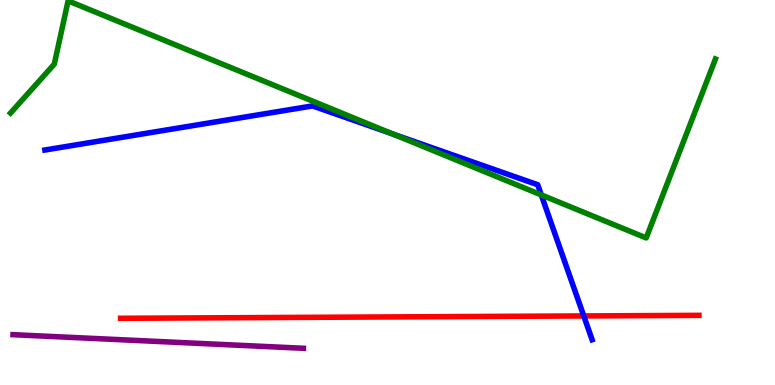[{'lines': ['blue', 'red'], 'intersections': [{'x': 7.53, 'y': 1.79}]}, {'lines': ['green', 'red'], 'intersections': []}, {'lines': ['purple', 'red'], 'intersections': []}, {'lines': ['blue', 'green'], 'intersections': [{'x': 5.07, 'y': 6.52}, {'x': 6.98, 'y': 4.94}]}, {'lines': ['blue', 'purple'], 'intersections': []}, {'lines': ['green', 'purple'], 'intersections': []}]